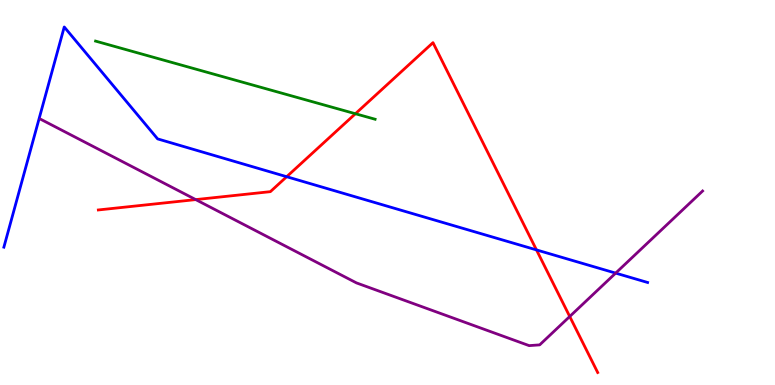[{'lines': ['blue', 'red'], 'intersections': [{'x': 3.7, 'y': 5.41}, {'x': 6.92, 'y': 3.51}]}, {'lines': ['green', 'red'], 'intersections': [{'x': 4.59, 'y': 7.05}]}, {'lines': ['purple', 'red'], 'intersections': [{'x': 2.53, 'y': 4.82}, {'x': 7.35, 'y': 1.78}]}, {'lines': ['blue', 'green'], 'intersections': []}, {'lines': ['blue', 'purple'], 'intersections': [{'x': 7.94, 'y': 2.91}]}, {'lines': ['green', 'purple'], 'intersections': []}]